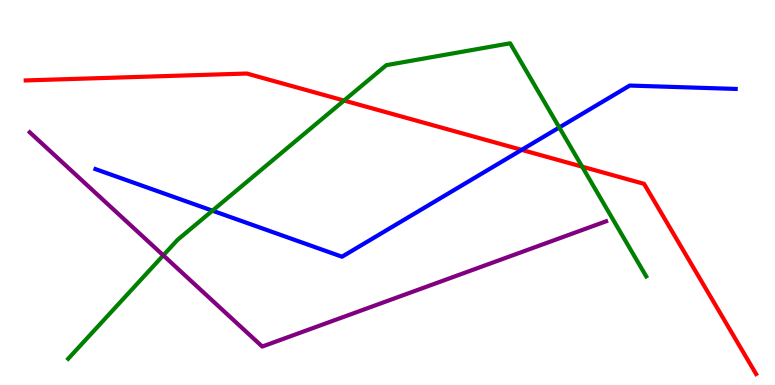[{'lines': ['blue', 'red'], 'intersections': [{'x': 6.73, 'y': 6.11}]}, {'lines': ['green', 'red'], 'intersections': [{'x': 4.44, 'y': 7.39}, {'x': 7.51, 'y': 5.67}]}, {'lines': ['purple', 'red'], 'intersections': []}, {'lines': ['blue', 'green'], 'intersections': [{'x': 2.74, 'y': 4.53}, {'x': 7.22, 'y': 6.69}]}, {'lines': ['blue', 'purple'], 'intersections': []}, {'lines': ['green', 'purple'], 'intersections': [{'x': 2.11, 'y': 3.37}]}]